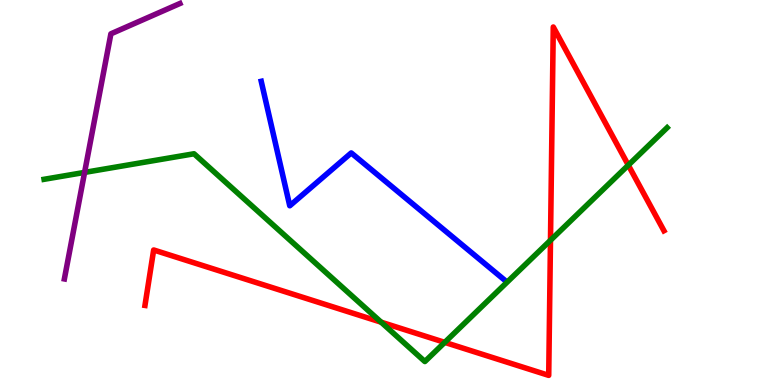[{'lines': ['blue', 'red'], 'intersections': []}, {'lines': ['green', 'red'], 'intersections': [{'x': 4.92, 'y': 1.63}, {'x': 5.74, 'y': 1.11}, {'x': 7.1, 'y': 3.76}, {'x': 8.11, 'y': 5.71}]}, {'lines': ['purple', 'red'], 'intersections': []}, {'lines': ['blue', 'green'], 'intersections': []}, {'lines': ['blue', 'purple'], 'intersections': []}, {'lines': ['green', 'purple'], 'intersections': [{'x': 1.09, 'y': 5.52}]}]